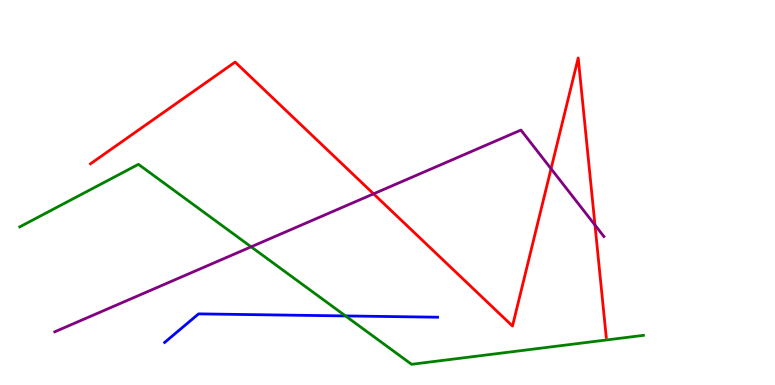[{'lines': ['blue', 'red'], 'intersections': []}, {'lines': ['green', 'red'], 'intersections': []}, {'lines': ['purple', 'red'], 'intersections': [{'x': 4.82, 'y': 4.97}, {'x': 7.11, 'y': 5.62}, {'x': 7.68, 'y': 4.15}]}, {'lines': ['blue', 'green'], 'intersections': [{'x': 4.46, 'y': 1.79}]}, {'lines': ['blue', 'purple'], 'intersections': []}, {'lines': ['green', 'purple'], 'intersections': [{'x': 3.24, 'y': 3.59}]}]